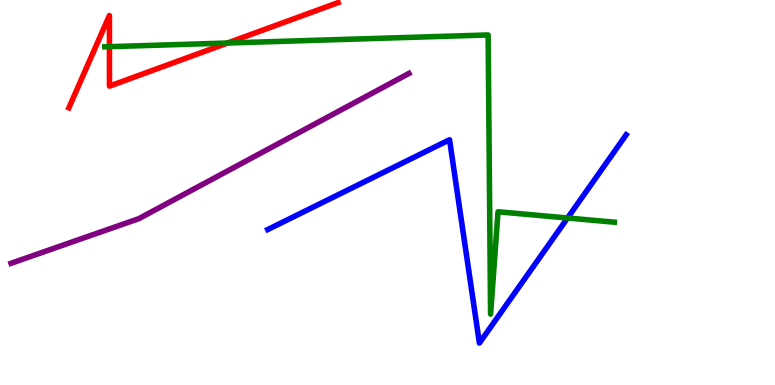[{'lines': ['blue', 'red'], 'intersections': []}, {'lines': ['green', 'red'], 'intersections': [{'x': 1.41, 'y': 8.79}, {'x': 2.94, 'y': 8.88}]}, {'lines': ['purple', 'red'], 'intersections': []}, {'lines': ['blue', 'green'], 'intersections': [{'x': 7.32, 'y': 4.34}]}, {'lines': ['blue', 'purple'], 'intersections': []}, {'lines': ['green', 'purple'], 'intersections': []}]